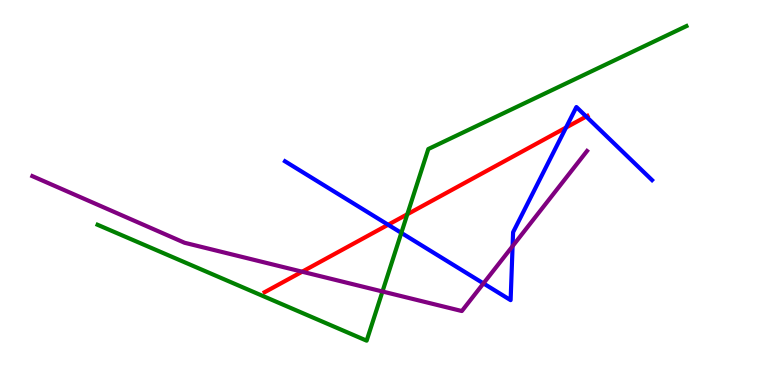[{'lines': ['blue', 'red'], 'intersections': [{'x': 5.01, 'y': 4.16}, {'x': 7.3, 'y': 6.69}, {'x': 7.56, 'y': 6.97}]}, {'lines': ['green', 'red'], 'intersections': [{'x': 5.26, 'y': 4.44}]}, {'lines': ['purple', 'red'], 'intersections': [{'x': 3.9, 'y': 2.94}]}, {'lines': ['blue', 'green'], 'intersections': [{'x': 5.18, 'y': 3.95}]}, {'lines': ['blue', 'purple'], 'intersections': [{'x': 6.24, 'y': 2.64}, {'x': 6.61, 'y': 3.61}]}, {'lines': ['green', 'purple'], 'intersections': [{'x': 4.94, 'y': 2.43}]}]